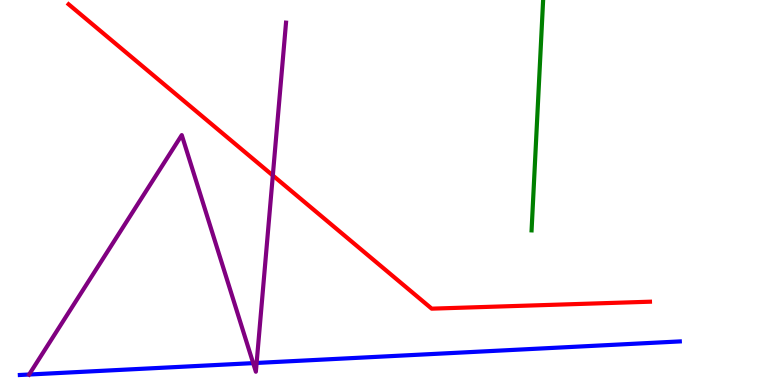[{'lines': ['blue', 'red'], 'intersections': []}, {'lines': ['green', 'red'], 'intersections': []}, {'lines': ['purple', 'red'], 'intersections': [{'x': 3.52, 'y': 5.44}]}, {'lines': ['blue', 'green'], 'intersections': []}, {'lines': ['blue', 'purple'], 'intersections': [{'x': 0.376, 'y': 0.272}, {'x': 3.27, 'y': 0.568}, {'x': 3.31, 'y': 0.573}]}, {'lines': ['green', 'purple'], 'intersections': []}]